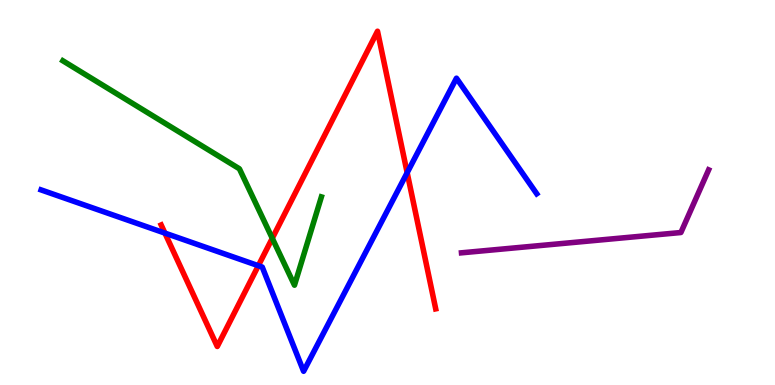[{'lines': ['blue', 'red'], 'intersections': [{'x': 2.13, 'y': 3.95}, {'x': 3.33, 'y': 3.1}, {'x': 5.25, 'y': 5.51}]}, {'lines': ['green', 'red'], 'intersections': [{'x': 3.51, 'y': 3.81}]}, {'lines': ['purple', 'red'], 'intersections': []}, {'lines': ['blue', 'green'], 'intersections': []}, {'lines': ['blue', 'purple'], 'intersections': []}, {'lines': ['green', 'purple'], 'intersections': []}]